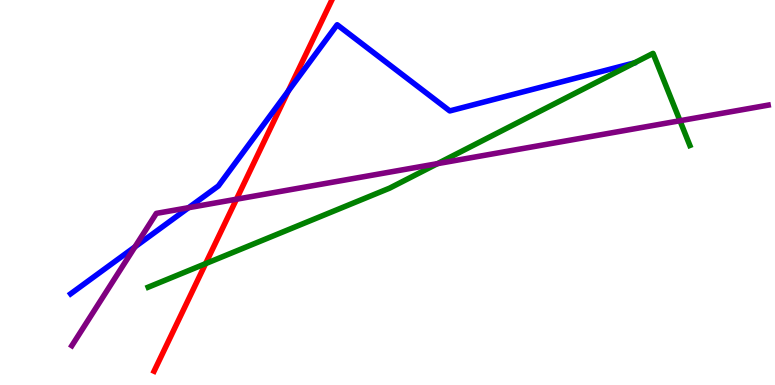[{'lines': ['blue', 'red'], 'intersections': [{'x': 3.72, 'y': 7.63}]}, {'lines': ['green', 'red'], 'intersections': [{'x': 2.65, 'y': 3.15}]}, {'lines': ['purple', 'red'], 'intersections': [{'x': 3.05, 'y': 4.83}]}, {'lines': ['blue', 'green'], 'intersections': []}, {'lines': ['blue', 'purple'], 'intersections': [{'x': 1.74, 'y': 3.59}, {'x': 2.43, 'y': 4.61}]}, {'lines': ['green', 'purple'], 'intersections': [{'x': 5.65, 'y': 5.75}, {'x': 8.77, 'y': 6.86}]}]